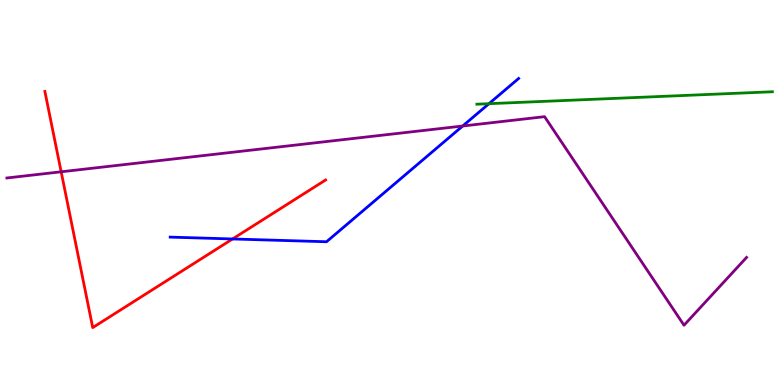[{'lines': ['blue', 'red'], 'intersections': [{'x': 3.0, 'y': 3.79}]}, {'lines': ['green', 'red'], 'intersections': []}, {'lines': ['purple', 'red'], 'intersections': [{'x': 0.789, 'y': 5.54}]}, {'lines': ['blue', 'green'], 'intersections': [{'x': 6.31, 'y': 7.31}]}, {'lines': ['blue', 'purple'], 'intersections': [{'x': 5.97, 'y': 6.73}]}, {'lines': ['green', 'purple'], 'intersections': []}]